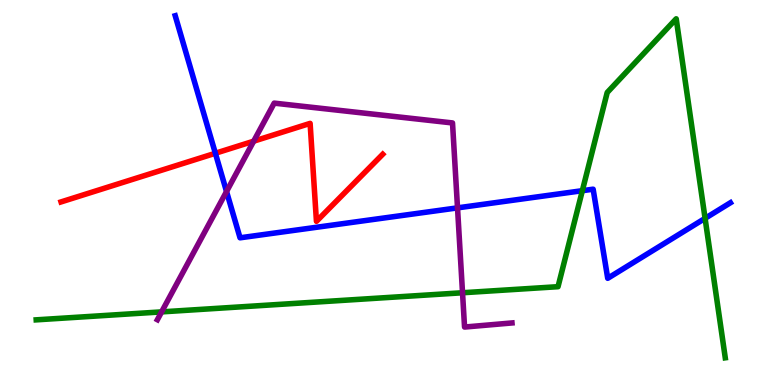[{'lines': ['blue', 'red'], 'intersections': [{'x': 2.78, 'y': 6.02}]}, {'lines': ['green', 'red'], 'intersections': []}, {'lines': ['purple', 'red'], 'intersections': [{'x': 3.27, 'y': 6.33}]}, {'lines': ['blue', 'green'], 'intersections': [{'x': 7.51, 'y': 5.05}, {'x': 9.1, 'y': 4.33}]}, {'lines': ['blue', 'purple'], 'intersections': [{'x': 2.92, 'y': 5.03}, {'x': 5.9, 'y': 4.6}]}, {'lines': ['green', 'purple'], 'intersections': [{'x': 2.09, 'y': 1.9}, {'x': 5.97, 'y': 2.4}]}]